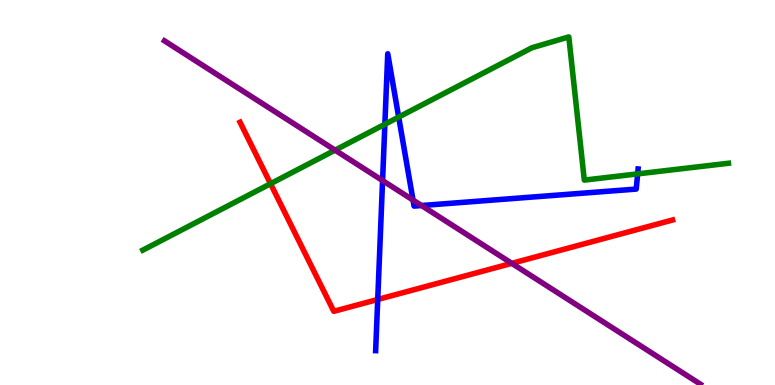[{'lines': ['blue', 'red'], 'intersections': [{'x': 4.87, 'y': 2.22}]}, {'lines': ['green', 'red'], 'intersections': [{'x': 3.49, 'y': 5.23}]}, {'lines': ['purple', 'red'], 'intersections': [{'x': 6.6, 'y': 3.16}]}, {'lines': ['blue', 'green'], 'intersections': [{'x': 4.97, 'y': 6.77}, {'x': 5.14, 'y': 6.96}, {'x': 8.23, 'y': 5.48}]}, {'lines': ['blue', 'purple'], 'intersections': [{'x': 4.94, 'y': 5.31}, {'x': 5.33, 'y': 4.8}, {'x': 5.44, 'y': 4.66}]}, {'lines': ['green', 'purple'], 'intersections': [{'x': 4.32, 'y': 6.1}]}]